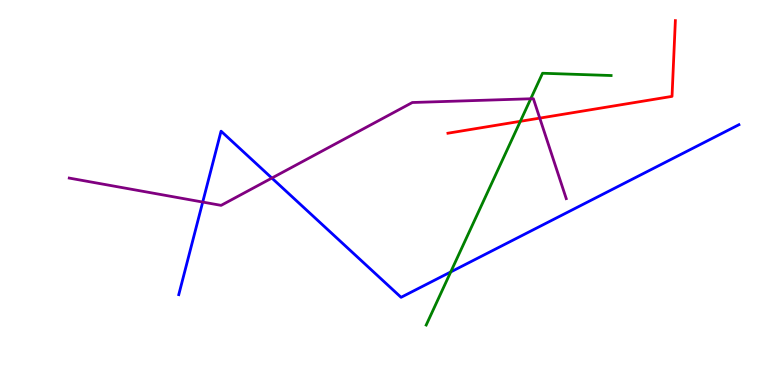[{'lines': ['blue', 'red'], 'intersections': []}, {'lines': ['green', 'red'], 'intersections': [{'x': 6.71, 'y': 6.85}]}, {'lines': ['purple', 'red'], 'intersections': [{'x': 6.96, 'y': 6.93}]}, {'lines': ['blue', 'green'], 'intersections': [{'x': 5.82, 'y': 2.94}]}, {'lines': ['blue', 'purple'], 'intersections': [{'x': 2.62, 'y': 4.75}, {'x': 3.51, 'y': 5.37}]}, {'lines': ['green', 'purple'], 'intersections': [{'x': 6.85, 'y': 7.43}]}]